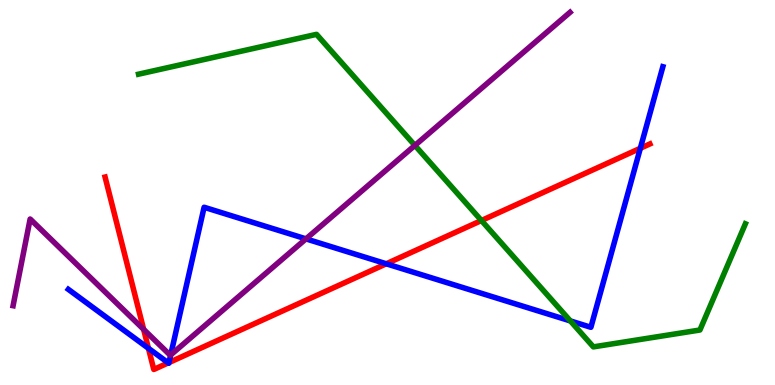[{'lines': ['blue', 'red'], 'intersections': [{'x': 1.92, 'y': 0.953}, {'x': 2.17, 'y': 0.574}, {'x': 2.18, 'y': 0.583}, {'x': 4.98, 'y': 3.15}, {'x': 8.26, 'y': 6.15}]}, {'lines': ['green', 'red'], 'intersections': [{'x': 6.21, 'y': 4.27}]}, {'lines': ['purple', 'red'], 'intersections': [{'x': 1.85, 'y': 1.44}]}, {'lines': ['blue', 'green'], 'intersections': [{'x': 7.36, 'y': 1.66}]}, {'lines': ['blue', 'purple'], 'intersections': [{'x': 2.2, 'y': 0.781}, {'x': 3.95, 'y': 3.8}]}, {'lines': ['green', 'purple'], 'intersections': [{'x': 5.35, 'y': 6.22}]}]